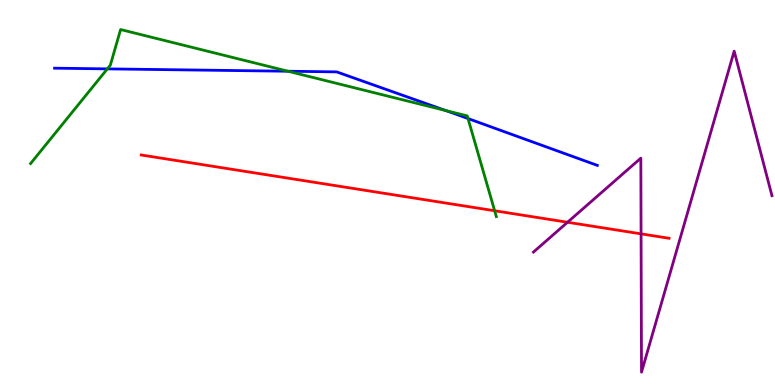[{'lines': ['blue', 'red'], 'intersections': []}, {'lines': ['green', 'red'], 'intersections': [{'x': 6.38, 'y': 4.53}]}, {'lines': ['purple', 'red'], 'intersections': [{'x': 7.32, 'y': 4.23}, {'x': 8.27, 'y': 3.93}]}, {'lines': ['blue', 'green'], 'intersections': [{'x': 1.39, 'y': 8.21}, {'x': 3.72, 'y': 8.15}, {'x': 5.75, 'y': 7.13}, {'x': 6.04, 'y': 6.92}]}, {'lines': ['blue', 'purple'], 'intersections': []}, {'lines': ['green', 'purple'], 'intersections': []}]